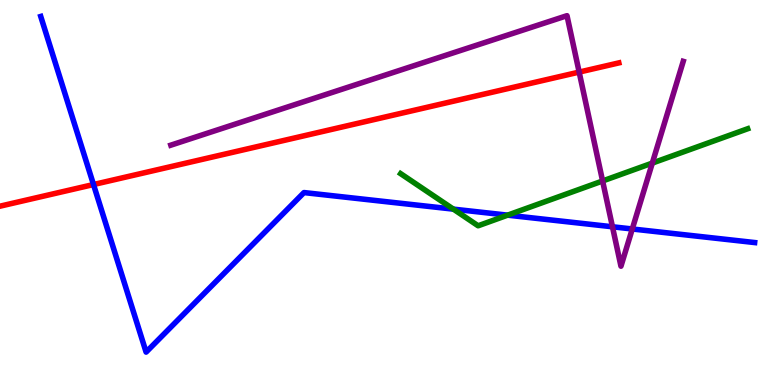[{'lines': ['blue', 'red'], 'intersections': [{'x': 1.21, 'y': 5.21}]}, {'lines': ['green', 'red'], 'intersections': []}, {'lines': ['purple', 'red'], 'intersections': [{'x': 7.47, 'y': 8.13}]}, {'lines': ['blue', 'green'], 'intersections': [{'x': 5.85, 'y': 4.57}, {'x': 6.55, 'y': 4.41}]}, {'lines': ['blue', 'purple'], 'intersections': [{'x': 7.9, 'y': 4.11}, {'x': 8.16, 'y': 4.05}]}, {'lines': ['green', 'purple'], 'intersections': [{'x': 7.78, 'y': 5.3}, {'x': 8.42, 'y': 5.76}]}]